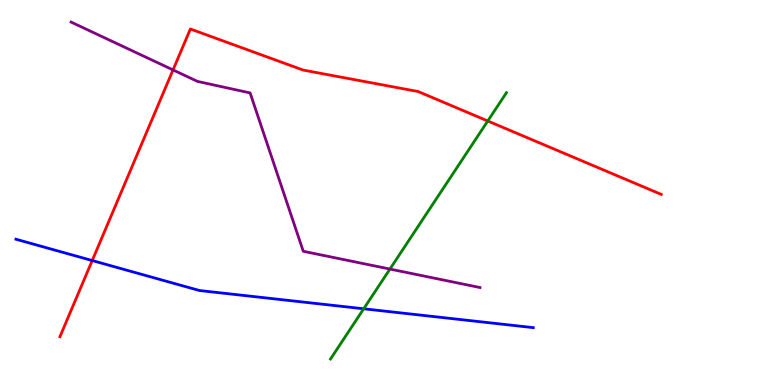[{'lines': ['blue', 'red'], 'intersections': [{'x': 1.19, 'y': 3.23}]}, {'lines': ['green', 'red'], 'intersections': [{'x': 6.29, 'y': 6.86}]}, {'lines': ['purple', 'red'], 'intersections': [{'x': 2.23, 'y': 8.18}]}, {'lines': ['blue', 'green'], 'intersections': [{'x': 4.69, 'y': 1.98}]}, {'lines': ['blue', 'purple'], 'intersections': []}, {'lines': ['green', 'purple'], 'intersections': [{'x': 5.03, 'y': 3.01}]}]